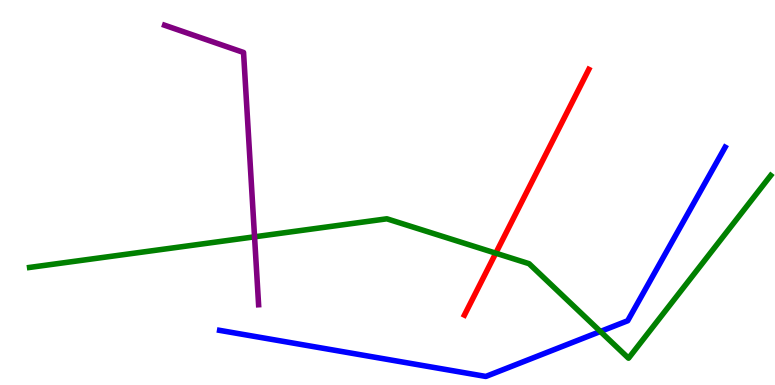[{'lines': ['blue', 'red'], 'intersections': []}, {'lines': ['green', 'red'], 'intersections': [{'x': 6.4, 'y': 3.42}]}, {'lines': ['purple', 'red'], 'intersections': []}, {'lines': ['blue', 'green'], 'intersections': [{'x': 7.75, 'y': 1.39}]}, {'lines': ['blue', 'purple'], 'intersections': []}, {'lines': ['green', 'purple'], 'intersections': [{'x': 3.28, 'y': 3.85}]}]